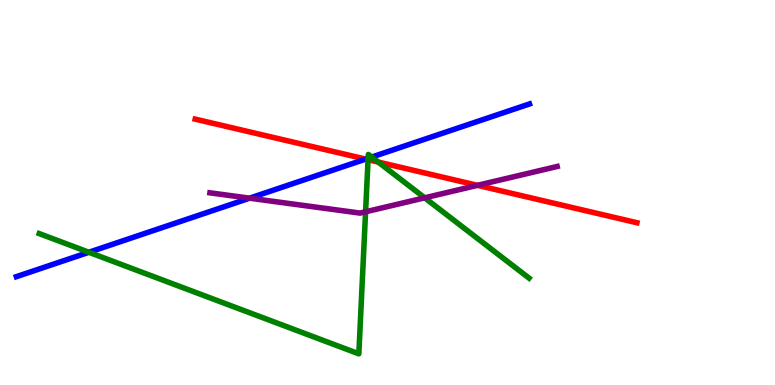[{'lines': ['blue', 'red'], 'intersections': [{'x': 4.72, 'y': 5.87}]}, {'lines': ['green', 'red'], 'intersections': [{'x': 4.75, 'y': 5.85}, {'x': 4.88, 'y': 5.79}]}, {'lines': ['purple', 'red'], 'intersections': [{'x': 6.16, 'y': 5.19}]}, {'lines': ['blue', 'green'], 'intersections': [{'x': 1.15, 'y': 3.45}, {'x': 4.75, 'y': 5.89}, {'x': 4.8, 'y': 5.92}]}, {'lines': ['blue', 'purple'], 'intersections': [{'x': 3.22, 'y': 4.85}]}, {'lines': ['green', 'purple'], 'intersections': [{'x': 4.72, 'y': 4.5}, {'x': 5.48, 'y': 4.86}]}]